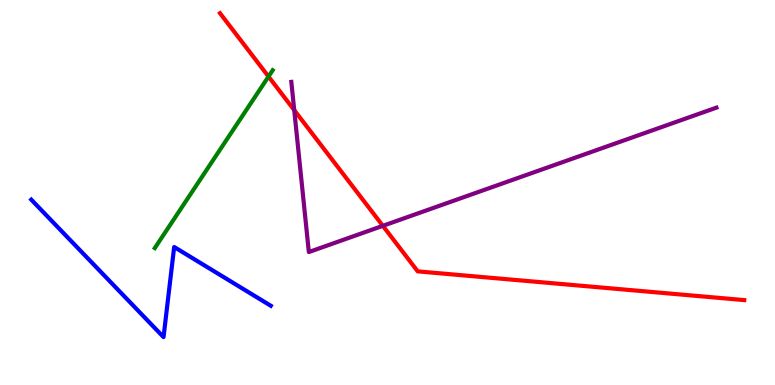[{'lines': ['blue', 'red'], 'intersections': []}, {'lines': ['green', 'red'], 'intersections': [{'x': 3.46, 'y': 8.01}]}, {'lines': ['purple', 'red'], 'intersections': [{'x': 3.8, 'y': 7.14}, {'x': 4.94, 'y': 4.13}]}, {'lines': ['blue', 'green'], 'intersections': []}, {'lines': ['blue', 'purple'], 'intersections': []}, {'lines': ['green', 'purple'], 'intersections': []}]